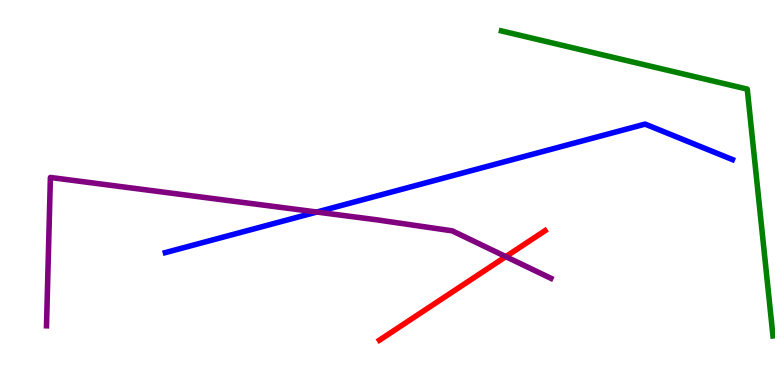[{'lines': ['blue', 'red'], 'intersections': []}, {'lines': ['green', 'red'], 'intersections': []}, {'lines': ['purple', 'red'], 'intersections': [{'x': 6.53, 'y': 3.33}]}, {'lines': ['blue', 'green'], 'intersections': []}, {'lines': ['blue', 'purple'], 'intersections': [{'x': 4.09, 'y': 4.49}]}, {'lines': ['green', 'purple'], 'intersections': []}]